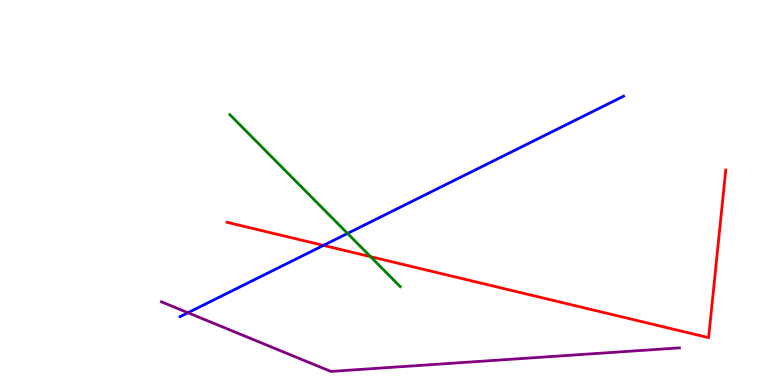[{'lines': ['blue', 'red'], 'intersections': [{'x': 4.17, 'y': 3.63}]}, {'lines': ['green', 'red'], 'intersections': [{'x': 4.78, 'y': 3.33}]}, {'lines': ['purple', 'red'], 'intersections': []}, {'lines': ['blue', 'green'], 'intersections': [{'x': 4.48, 'y': 3.94}]}, {'lines': ['blue', 'purple'], 'intersections': [{'x': 2.43, 'y': 1.88}]}, {'lines': ['green', 'purple'], 'intersections': []}]